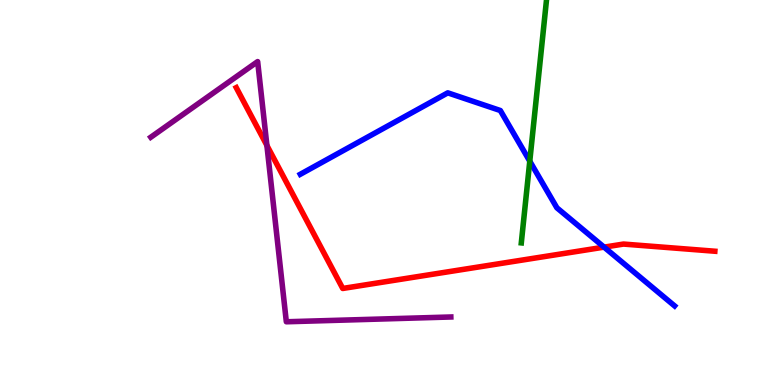[{'lines': ['blue', 'red'], 'intersections': [{'x': 7.79, 'y': 3.58}]}, {'lines': ['green', 'red'], 'intersections': []}, {'lines': ['purple', 'red'], 'intersections': [{'x': 3.44, 'y': 6.22}]}, {'lines': ['blue', 'green'], 'intersections': [{'x': 6.84, 'y': 5.81}]}, {'lines': ['blue', 'purple'], 'intersections': []}, {'lines': ['green', 'purple'], 'intersections': []}]